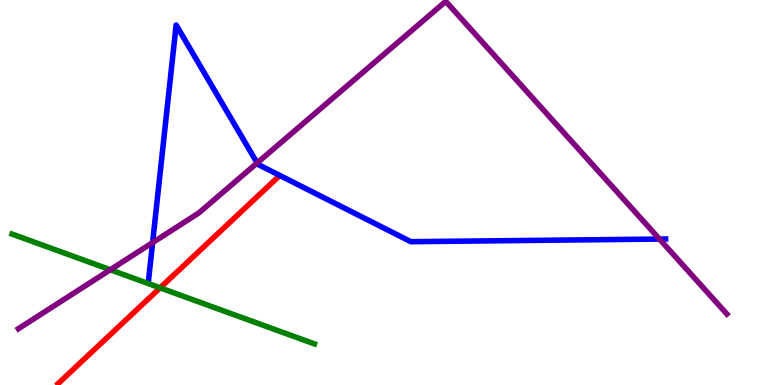[{'lines': ['blue', 'red'], 'intersections': []}, {'lines': ['green', 'red'], 'intersections': [{'x': 2.07, 'y': 2.52}]}, {'lines': ['purple', 'red'], 'intersections': []}, {'lines': ['blue', 'green'], 'intersections': []}, {'lines': ['blue', 'purple'], 'intersections': [{'x': 1.97, 'y': 3.7}, {'x': 3.32, 'y': 5.77}, {'x': 8.51, 'y': 3.79}]}, {'lines': ['green', 'purple'], 'intersections': [{'x': 1.42, 'y': 2.99}]}]